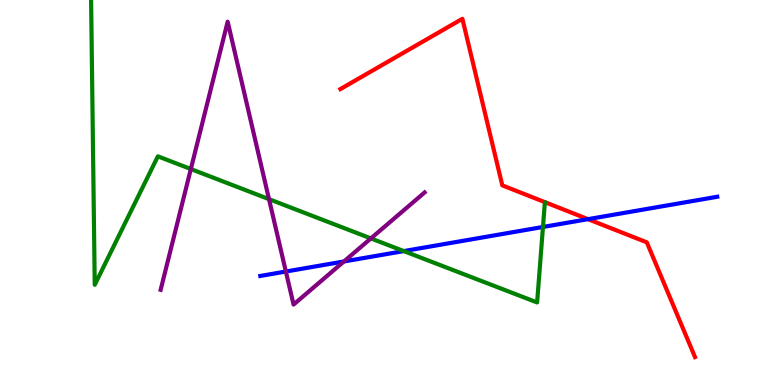[{'lines': ['blue', 'red'], 'intersections': [{'x': 7.59, 'y': 4.31}]}, {'lines': ['green', 'red'], 'intersections': []}, {'lines': ['purple', 'red'], 'intersections': []}, {'lines': ['blue', 'green'], 'intersections': [{'x': 5.21, 'y': 3.48}, {'x': 7.01, 'y': 4.1}]}, {'lines': ['blue', 'purple'], 'intersections': [{'x': 3.69, 'y': 2.95}, {'x': 4.44, 'y': 3.21}]}, {'lines': ['green', 'purple'], 'intersections': [{'x': 2.46, 'y': 5.61}, {'x': 3.47, 'y': 4.83}, {'x': 4.79, 'y': 3.81}]}]